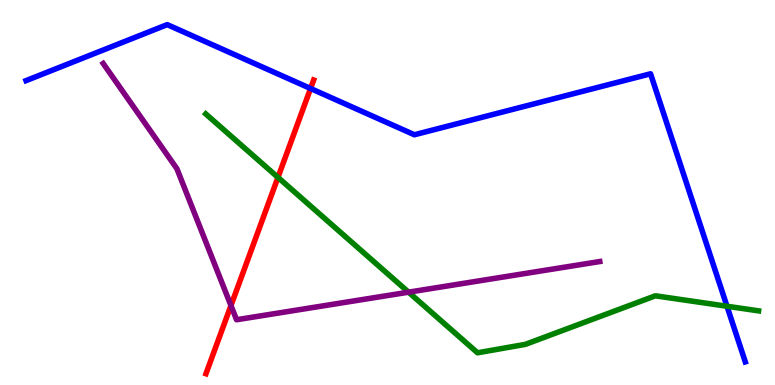[{'lines': ['blue', 'red'], 'intersections': [{'x': 4.01, 'y': 7.7}]}, {'lines': ['green', 'red'], 'intersections': [{'x': 3.59, 'y': 5.39}]}, {'lines': ['purple', 'red'], 'intersections': [{'x': 2.98, 'y': 2.06}]}, {'lines': ['blue', 'green'], 'intersections': [{'x': 9.38, 'y': 2.05}]}, {'lines': ['blue', 'purple'], 'intersections': []}, {'lines': ['green', 'purple'], 'intersections': [{'x': 5.27, 'y': 2.41}]}]